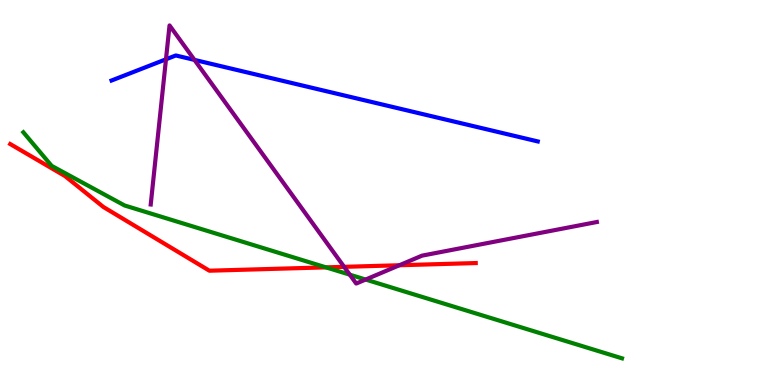[{'lines': ['blue', 'red'], 'intersections': []}, {'lines': ['green', 'red'], 'intersections': [{'x': 4.21, 'y': 3.06}]}, {'lines': ['purple', 'red'], 'intersections': [{'x': 4.44, 'y': 3.07}, {'x': 5.15, 'y': 3.11}]}, {'lines': ['blue', 'green'], 'intersections': []}, {'lines': ['blue', 'purple'], 'intersections': [{'x': 2.14, 'y': 8.46}, {'x': 2.51, 'y': 8.44}]}, {'lines': ['green', 'purple'], 'intersections': [{'x': 4.51, 'y': 2.87}, {'x': 4.72, 'y': 2.74}]}]